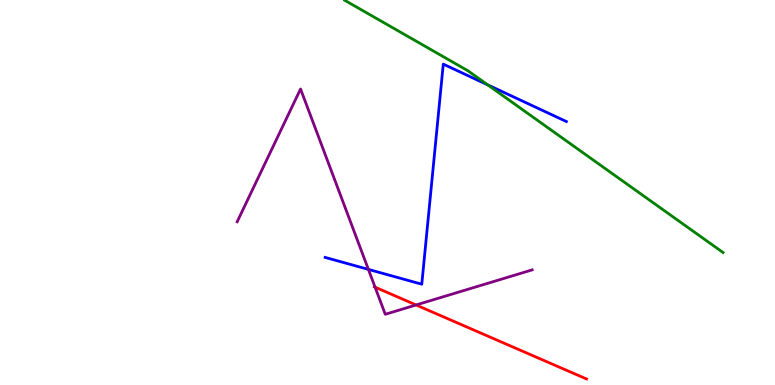[{'lines': ['blue', 'red'], 'intersections': []}, {'lines': ['green', 'red'], 'intersections': []}, {'lines': ['purple', 'red'], 'intersections': [{'x': 4.84, 'y': 2.54}, {'x': 5.37, 'y': 2.08}]}, {'lines': ['blue', 'green'], 'intersections': [{'x': 6.29, 'y': 7.8}]}, {'lines': ['blue', 'purple'], 'intersections': [{'x': 4.75, 'y': 3.0}]}, {'lines': ['green', 'purple'], 'intersections': []}]